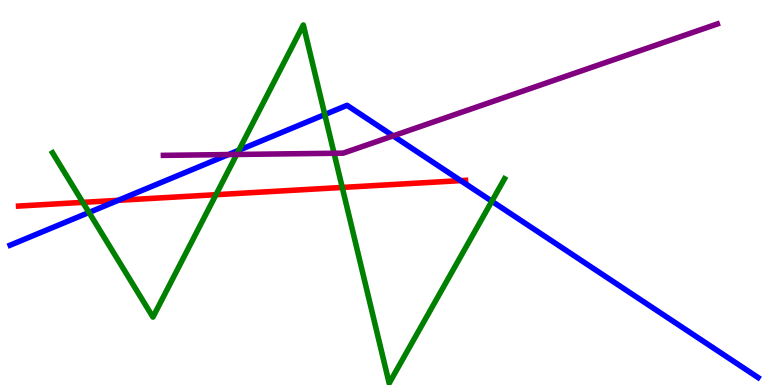[{'lines': ['blue', 'red'], 'intersections': [{'x': 1.53, 'y': 4.8}, {'x': 5.94, 'y': 5.31}]}, {'lines': ['green', 'red'], 'intersections': [{'x': 1.07, 'y': 4.74}, {'x': 2.79, 'y': 4.94}, {'x': 4.42, 'y': 5.13}]}, {'lines': ['purple', 'red'], 'intersections': []}, {'lines': ['blue', 'green'], 'intersections': [{'x': 1.15, 'y': 4.48}, {'x': 3.08, 'y': 6.1}, {'x': 4.19, 'y': 7.02}, {'x': 6.35, 'y': 4.77}]}, {'lines': ['blue', 'purple'], 'intersections': [{'x': 2.95, 'y': 5.99}, {'x': 5.07, 'y': 6.47}]}, {'lines': ['green', 'purple'], 'intersections': [{'x': 3.05, 'y': 5.99}, {'x': 4.31, 'y': 6.02}]}]